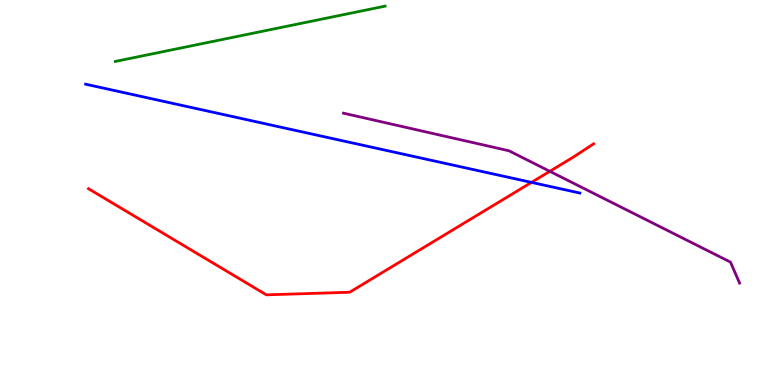[{'lines': ['blue', 'red'], 'intersections': [{'x': 6.86, 'y': 5.26}]}, {'lines': ['green', 'red'], 'intersections': []}, {'lines': ['purple', 'red'], 'intersections': [{'x': 7.09, 'y': 5.55}]}, {'lines': ['blue', 'green'], 'intersections': []}, {'lines': ['blue', 'purple'], 'intersections': []}, {'lines': ['green', 'purple'], 'intersections': []}]